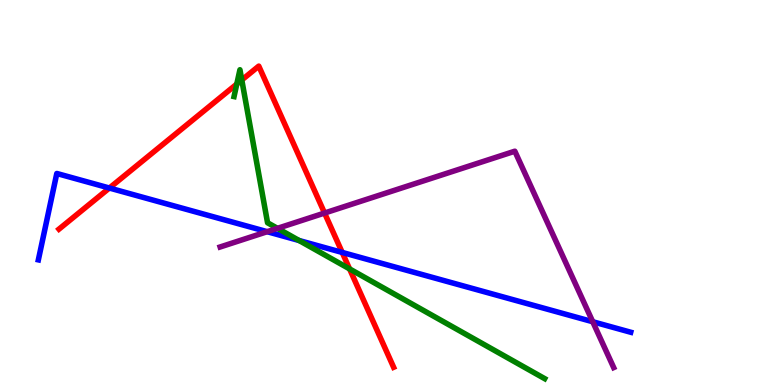[{'lines': ['blue', 'red'], 'intersections': [{'x': 1.41, 'y': 5.12}, {'x': 4.42, 'y': 3.44}]}, {'lines': ['green', 'red'], 'intersections': [{'x': 3.06, 'y': 7.82}, {'x': 3.12, 'y': 7.92}, {'x': 4.51, 'y': 3.02}]}, {'lines': ['purple', 'red'], 'intersections': [{'x': 4.19, 'y': 4.47}]}, {'lines': ['blue', 'green'], 'intersections': [{'x': 3.86, 'y': 3.75}]}, {'lines': ['blue', 'purple'], 'intersections': [{'x': 3.45, 'y': 3.98}, {'x': 7.65, 'y': 1.64}]}, {'lines': ['green', 'purple'], 'intersections': [{'x': 3.58, 'y': 4.07}]}]